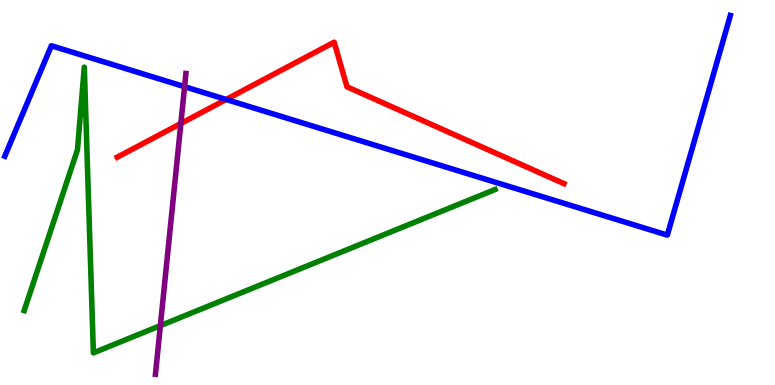[{'lines': ['blue', 'red'], 'intersections': [{'x': 2.92, 'y': 7.42}]}, {'lines': ['green', 'red'], 'intersections': []}, {'lines': ['purple', 'red'], 'intersections': [{'x': 2.33, 'y': 6.79}]}, {'lines': ['blue', 'green'], 'intersections': []}, {'lines': ['blue', 'purple'], 'intersections': [{'x': 2.38, 'y': 7.75}]}, {'lines': ['green', 'purple'], 'intersections': [{'x': 2.07, 'y': 1.54}]}]